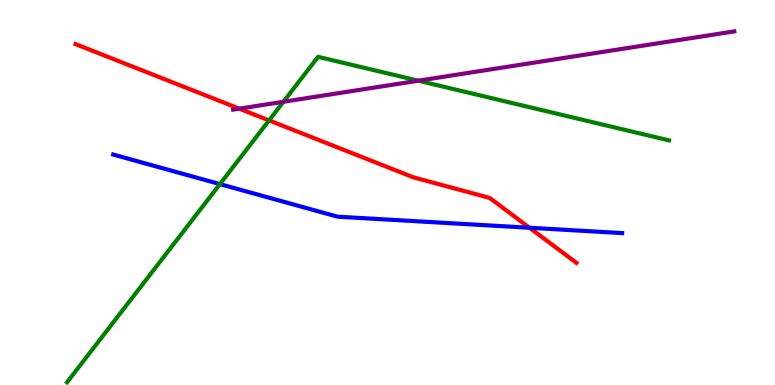[{'lines': ['blue', 'red'], 'intersections': [{'x': 6.83, 'y': 4.08}]}, {'lines': ['green', 'red'], 'intersections': [{'x': 3.47, 'y': 6.87}]}, {'lines': ['purple', 'red'], 'intersections': [{'x': 3.09, 'y': 7.18}]}, {'lines': ['blue', 'green'], 'intersections': [{'x': 2.84, 'y': 5.22}]}, {'lines': ['blue', 'purple'], 'intersections': []}, {'lines': ['green', 'purple'], 'intersections': [{'x': 3.66, 'y': 7.36}, {'x': 5.4, 'y': 7.9}]}]